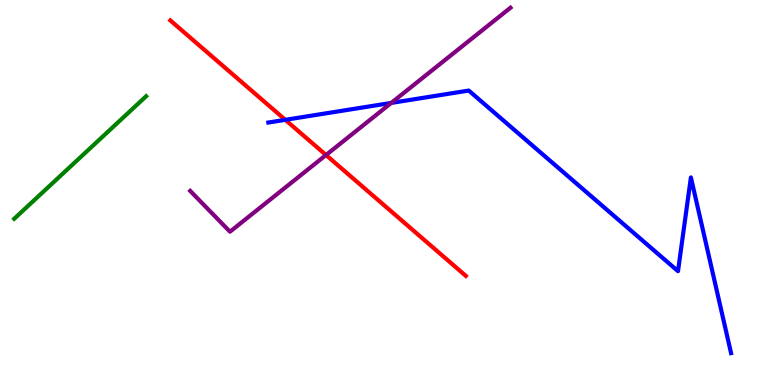[{'lines': ['blue', 'red'], 'intersections': [{'x': 3.68, 'y': 6.89}]}, {'lines': ['green', 'red'], 'intersections': []}, {'lines': ['purple', 'red'], 'intersections': [{'x': 4.21, 'y': 5.97}]}, {'lines': ['blue', 'green'], 'intersections': []}, {'lines': ['blue', 'purple'], 'intersections': [{'x': 5.05, 'y': 7.33}]}, {'lines': ['green', 'purple'], 'intersections': []}]